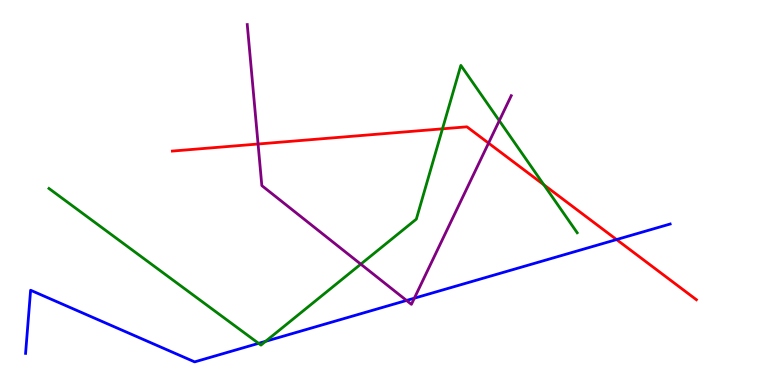[{'lines': ['blue', 'red'], 'intersections': [{'x': 7.96, 'y': 3.78}]}, {'lines': ['green', 'red'], 'intersections': [{'x': 5.71, 'y': 6.65}, {'x': 7.02, 'y': 5.2}]}, {'lines': ['purple', 'red'], 'intersections': [{'x': 3.33, 'y': 6.26}, {'x': 6.3, 'y': 6.28}]}, {'lines': ['blue', 'green'], 'intersections': [{'x': 3.34, 'y': 1.08}, {'x': 3.43, 'y': 1.13}]}, {'lines': ['blue', 'purple'], 'intersections': [{'x': 5.25, 'y': 2.2}, {'x': 5.35, 'y': 2.25}]}, {'lines': ['green', 'purple'], 'intersections': [{'x': 4.66, 'y': 3.14}, {'x': 6.44, 'y': 6.87}]}]